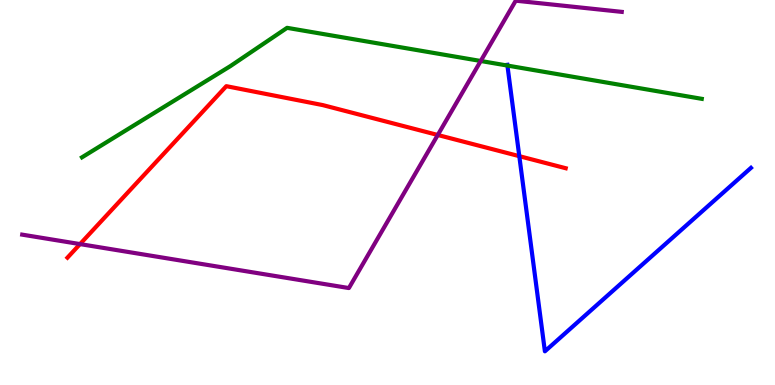[{'lines': ['blue', 'red'], 'intersections': [{'x': 6.7, 'y': 5.94}]}, {'lines': ['green', 'red'], 'intersections': []}, {'lines': ['purple', 'red'], 'intersections': [{'x': 1.03, 'y': 3.66}, {'x': 5.65, 'y': 6.49}]}, {'lines': ['blue', 'green'], 'intersections': [{'x': 6.55, 'y': 8.3}]}, {'lines': ['blue', 'purple'], 'intersections': []}, {'lines': ['green', 'purple'], 'intersections': [{'x': 6.2, 'y': 8.42}]}]